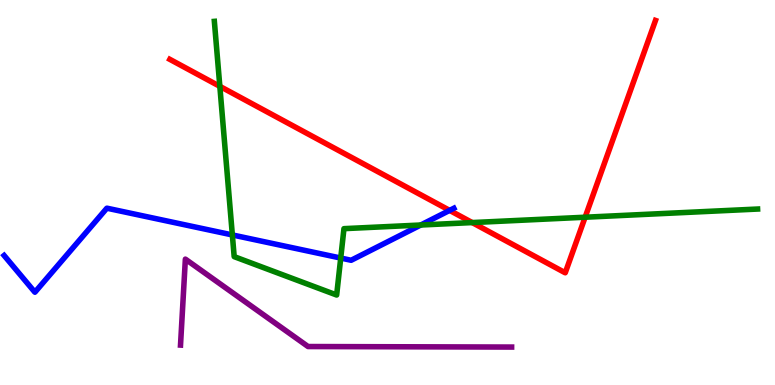[{'lines': ['blue', 'red'], 'intersections': [{'x': 5.8, 'y': 4.54}]}, {'lines': ['green', 'red'], 'intersections': [{'x': 2.84, 'y': 7.76}, {'x': 6.09, 'y': 4.22}, {'x': 7.55, 'y': 4.36}]}, {'lines': ['purple', 'red'], 'intersections': []}, {'lines': ['blue', 'green'], 'intersections': [{'x': 3.0, 'y': 3.9}, {'x': 4.4, 'y': 3.3}, {'x': 5.43, 'y': 4.16}]}, {'lines': ['blue', 'purple'], 'intersections': []}, {'lines': ['green', 'purple'], 'intersections': []}]